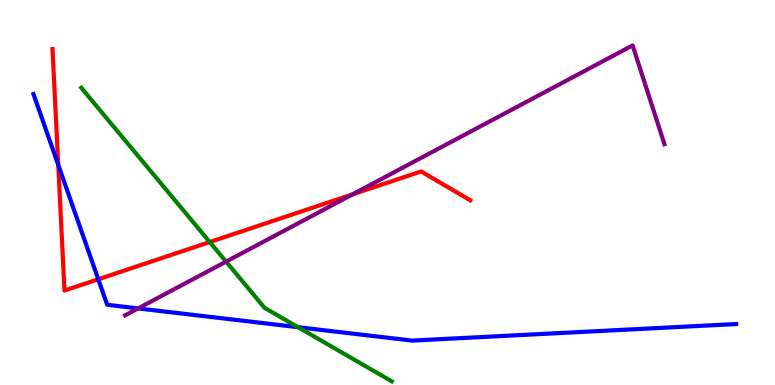[{'lines': ['blue', 'red'], 'intersections': [{'x': 0.752, 'y': 5.72}, {'x': 1.27, 'y': 2.75}]}, {'lines': ['green', 'red'], 'intersections': [{'x': 2.71, 'y': 3.71}]}, {'lines': ['purple', 'red'], 'intersections': [{'x': 4.55, 'y': 4.95}]}, {'lines': ['blue', 'green'], 'intersections': [{'x': 3.85, 'y': 1.5}]}, {'lines': ['blue', 'purple'], 'intersections': [{'x': 1.78, 'y': 1.99}]}, {'lines': ['green', 'purple'], 'intersections': [{'x': 2.92, 'y': 3.2}]}]